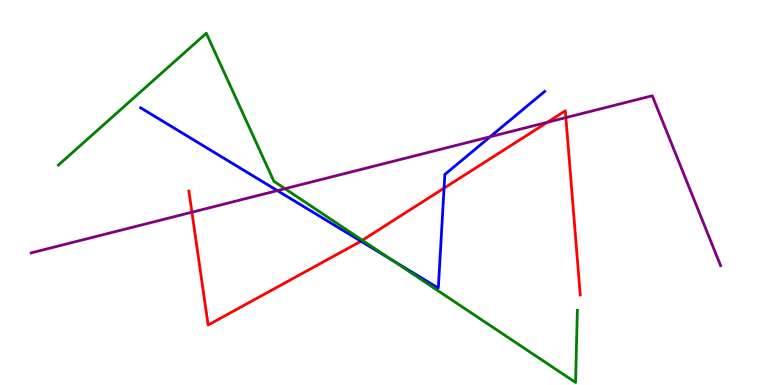[{'lines': ['blue', 'red'], 'intersections': [{'x': 4.66, 'y': 3.74}, {'x': 5.73, 'y': 5.11}]}, {'lines': ['green', 'red'], 'intersections': [{'x': 4.68, 'y': 3.76}]}, {'lines': ['purple', 'red'], 'intersections': [{'x': 2.48, 'y': 4.49}, {'x': 7.06, 'y': 6.82}, {'x': 7.3, 'y': 6.95}]}, {'lines': ['blue', 'green'], 'intersections': [{'x': 5.06, 'y': 3.24}]}, {'lines': ['blue', 'purple'], 'intersections': [{'x': 3.58, 'y': 5.05}, {'x': 6.32, 'y': 6.45}]}, {'lines': ['green', 'purple'], 'intersections': [{'x': 3.68, 'y': 5.1}]}]